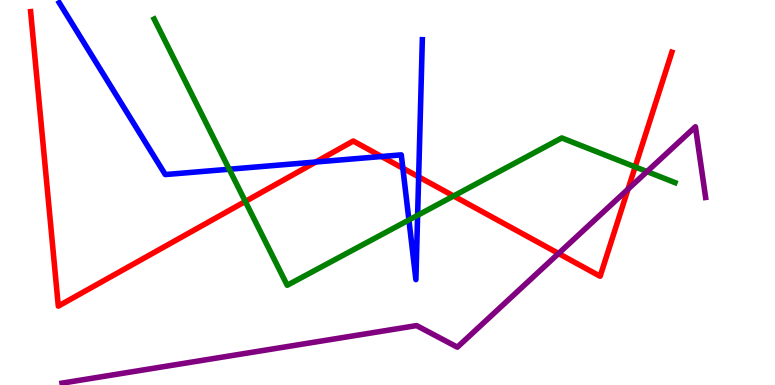[{'lines': ['blue', 'red'], 'intersections': [{'x': 4.07, 'y': 5.79}, {'x': 4.92, 'y': 5.93}, {'x': 5.2, 'y': 5.63}, {'x': 5.4, 'y': 5.41}]}, {'lines': ['green', 'red'], 'intersections': [{'x': 3.17, 'y': 4.77}, {'x': 5.85, 'y': 4.91}, {'x': 8.2, 'y': 5.67}]}, {'lines': ['purple', 'red'], 'intersections': [{'x': 7.21, 'y': 3.42}, {'x': 8.1, 'y': 5.09}]}, {'lines': ['blue', 'green'], 'intersections': [{'x': 2.96, 'y': 5.6}, {'x': 5.28, 'y': 4.29}, {'x': 5.39, 'y': 4.41}]}, {'lines': ['blue', 'purple'], 'intersections': []}, {'lines': ['green', 'purple'], 'intersections': [{'x': 8.35, 'y': 5.54}]}]